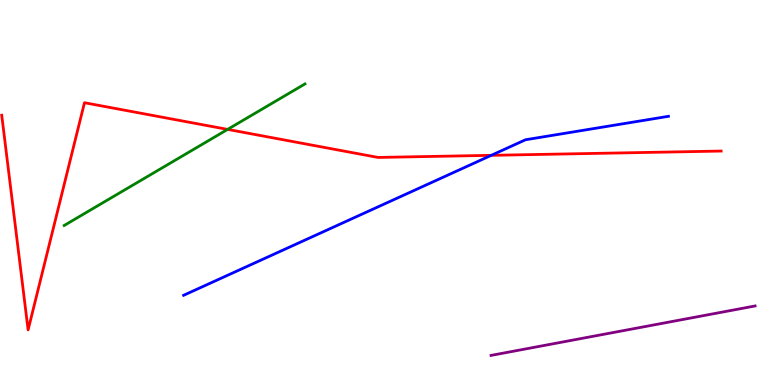[{'lines': ['blue', 'red'], 'intersections': [{'x': 6.34, 'y': 5.97}]}, {'lines': ['green', 'red'], 'intersections': [{'x': 2.94, 'y': 6.64}]}, {'lines': ['purple', 'red'], 'intersections': []}, {'lines': ['blue', 'green'], 'intersections': []}, {'lines': ['blue', 'purple'], 'intersections': []}, {'lines': ['green', 'purple'], 'intersections': []}]